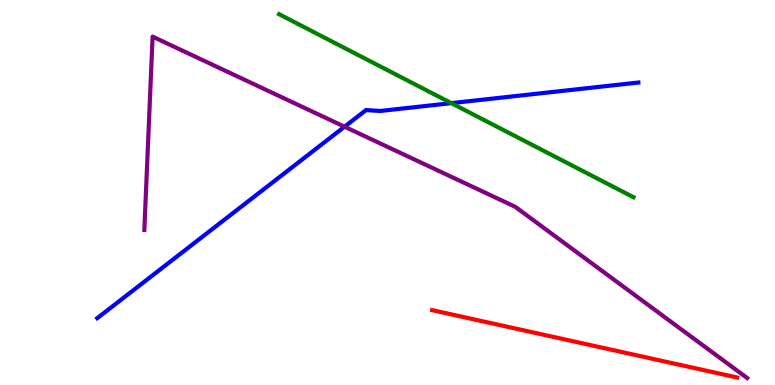[{'lines': ['blue', 'red'], 'intersections': []}, {'lines': ['green', 'red'], 'intersections': []}, {'lines': ['purple', 'red'], 'intersections': []}, {'lines': ['blue', 'green'], 'intersections': [{'x': 5.82, 'y': 7.32}]}, {'lines': ['blue', 'purple'], 'intersections': [{'x': 4.45, 'y': 6.71}]}, {'lines': ['green', 'purple'], 'intersections': []}]